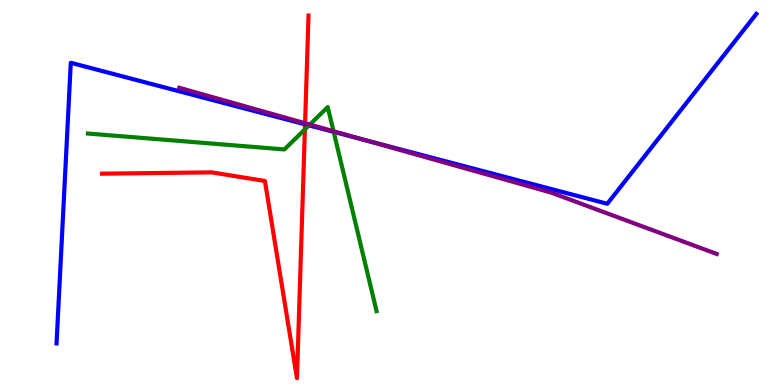[{'lines': ['blue', 'red'], 'intersections': [{'x': 3.94, 'y': 6.77}]}, {'lines': ['green', 'red'], 'intersections': [{'x': 3.93, 'y': 6.64}]}, {'lines': ['purple', 'red'], 'intersections': [{'x': 3.94, 'y': 6.8}]}, {'lines': ['blue', 'green'], 'intersections': [{'x': 3.99, 'y': 6.74}, {'x': 4.31, 'y': 6.57}]}, {'lines': ['blue', 'purple'], 'intersections': [{'x': 4.7, 'y': 6.37}]}, {'lines': ['green', 'purple'], 'intersections': [{'x': 4.0, 'y': 6.76}, {'x': 4.3, 'y': 6.59}]}]